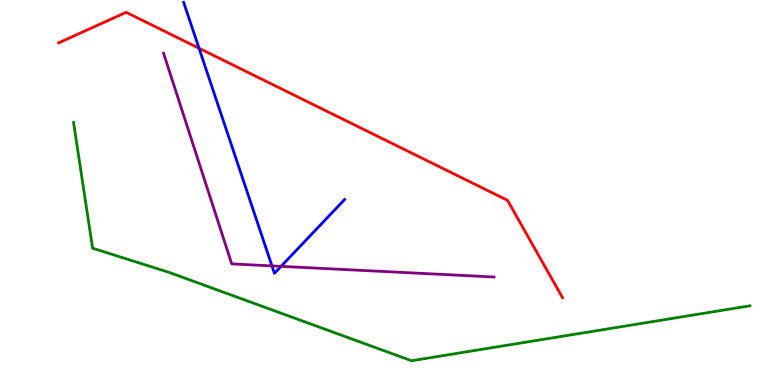[{'lines': ['blue', 'red'], 'intersections': [{'x': 2.57, 'y': 8.75}]}, {'lines': ['green', 'red'], 'intersections': []}, {'lines': ['purple', 'red'], 'intersections': []}, {'lines': ['blue', 'green'], 'intersections': []}, {'lines': ['blue', 'purple'], 'intersections': [{'x': 3.51, 'y': 3.09}, {'x': 3.63, 'y': 3.08}]}, {'lines': ['green', 'purple'], 'intersections': []}]